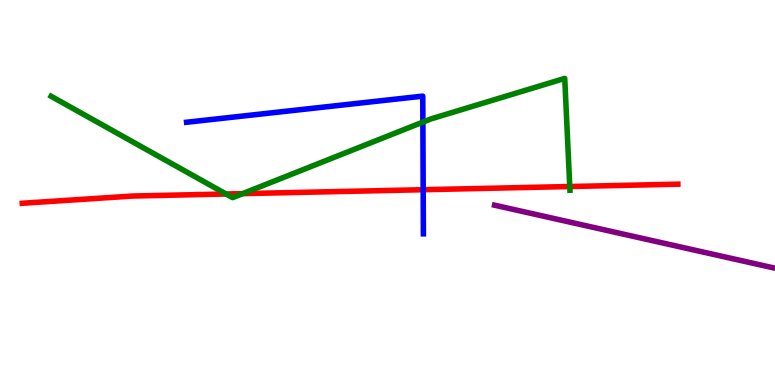[{'lines': ['blue', 'red'], 'intersections': [{'x': 5.46, 'y': 5.07}]}, {'lines': ['green', 'red'], 'intersections': [{'x': 2.92, 'y': 4.96}, {'x': 3.13, 'y': 4.97}, {'x': 7.35, 'y': 5.16}]}, {'lines': ['purple', 'red'], 'intersections': []}, {'lines': ['blue', 'green'], 'intersections': [{'x': 5.46, 'y': 6.83}]}, {'lines': ['blue', 'purple'], 'intersections': []}, {'lines': ['green', 'purple'], 'intersections': []}]